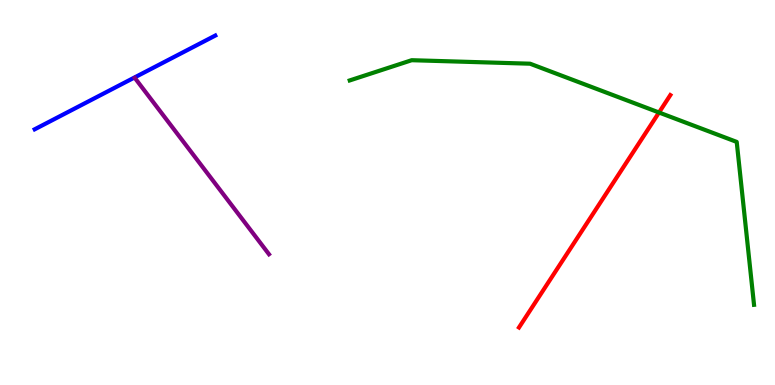[{'lines': ['blue', 'red'], 'intersections': []}, {'lines': ['green', 'red'], 'intersections': [{'x': 8.5, 'y': 7.08}]}, {'lines': ['purple', 'red'], 'intersections': []}, {'lines': ['blue', 'green'], 'intersections': []}, {'lines': ['blue', 'purple'], 'intersections': []}, {'lines': ['green', 'purple'], 'intersections': []}]